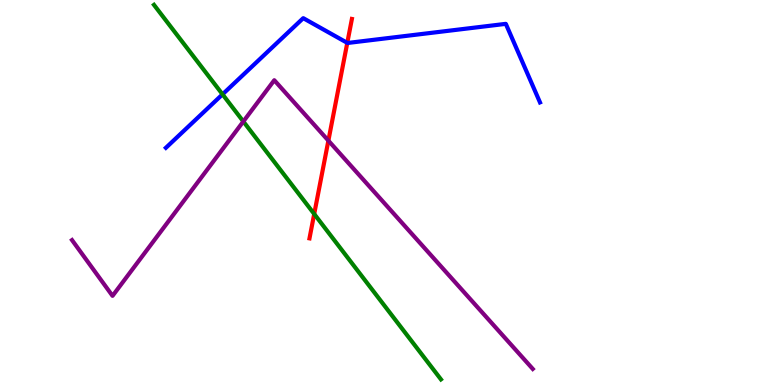[{'lines': ['blue', 'red'], 'intersections': [{'x': 4.48, 'y': 8.89}]}, {'lines': ['green', 'red'], 'intersections': [{'x': 4.05, 'y': 4.44}]}, {'lines': ['purple', 'red'], 'intersections': [{'x': 4.24, 'y': 6.35}]}, {'lines': ['blue', 'green'], 'intersections': [{'x': 2.87, 'y': 7.55}]}, {'lines': ['blue', 'purple'], 'intersections': []}, {'lines': ['green', 'purple'], 'intersections': [{'x': 3.14, 'y': 6.84}]}]